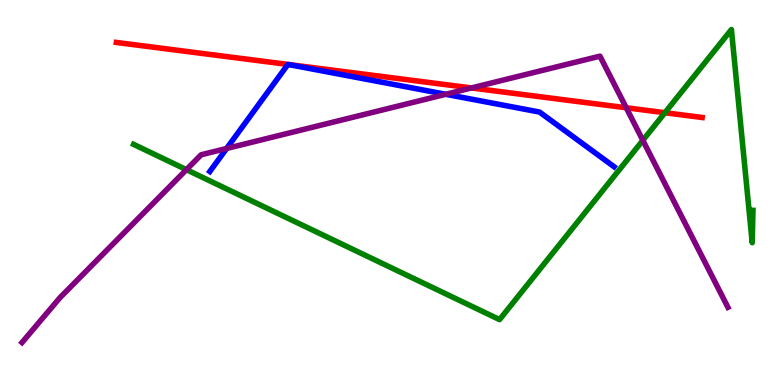[{'lines': ['blue', 'red'], 'intersections': [{'x': 3.71, 'y': 8.33}, {'x': 3.72, 'y': 8.33}]}, {'lines': ['green', 'red'], 'intersections': [{'x': 8.58, 'y': 7.07}]}, {'lines': ['purple', 'red'], 'intersections': [{'x': 6.08, 'y': 7.72}, {'x': 8.08, 'y': 7.2}]}, {'lines': ['blue', 'green'], 'intersections': []}, {'lines': ['blue', 'purple'], 'intersections': [{'x': 2.92, 'y': 6.14}, {'x': 5.75, 'y': 7.55}]}, {'lines': ['green', 'purple'], 'intersections': [{'x': 2.41, 'y': 5.59}, {'x': 8.29, 'y': 6.35}]}]